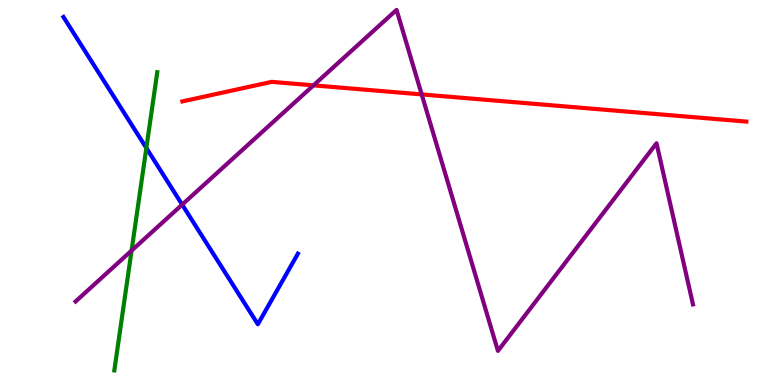[{'lines': ['blue', 'red'], 'intersections': []}, {'lines': ['green', 'red'], 'intersections': []}, {'lines': ['purple', 'red'], 'intersections': [{'x': 4.04, 'y': 7.78}, {'x': 5.44, 'y': 7.55}]}, {'lines': ['blue', 'green'], 'intersections': [{'x': 1.89, 'y': 6.16}]}, {'lines': ['blue', 'purple'], 'intersections': [{'x': 2.35, 'y': 4.68}]}, {'lines': ['green', 'purple'], 'intersections': [{'x': 1.7, 'y': 3.49}]}]